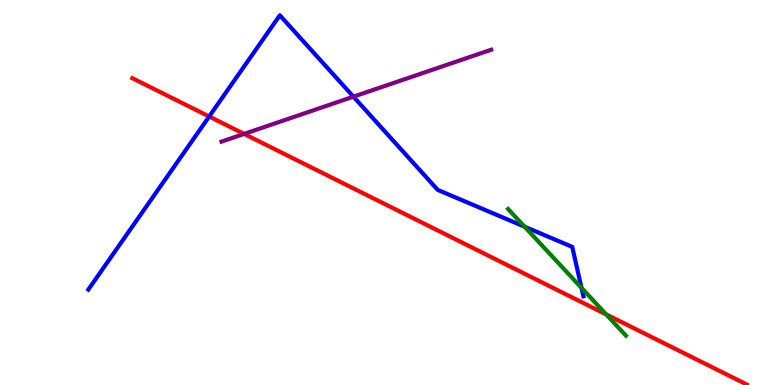[{'lines': ['blue', 'red'], 'intersections': [{'x': 2.7, 'y': 6.97}]}, {'lines': ['green', 'red'], 'intersections': [{'x': 7.82, 'y': 1.83}]}, {'lines': ['purple', 'red'], 'intersections': [{'x': 3.15, 'y': 6.52}]}, {'lines': ['blue', 'green'], 'intersections': [{'x': 6.77, 'y': 4.11}, {'x': 7.5, 'y': 2.52}]}, {'lines': ['blue', 'purple'], 'intersections': [{'x': 4.56, 'y': 7.49}]}, {'lines': ['green', 'purple'], 'intersections': []}]